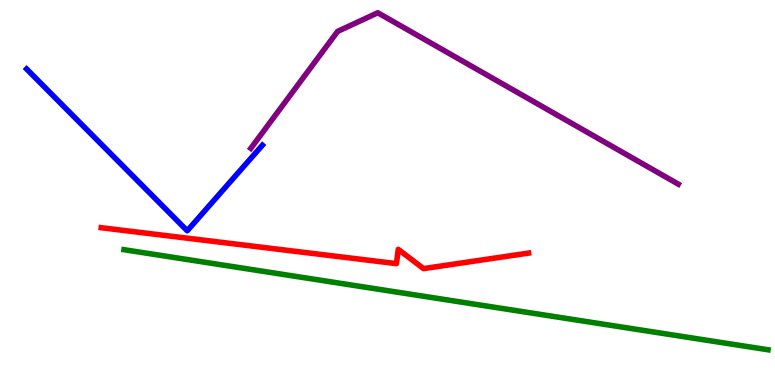[{'lines': ['blue', 'red'], 'intersections': []}, {'lines': ['green', 'red'], 'intersections': []}, {'lines': ['purple', 'red'], 'intersections': []}, {'lines': ['blue', 'green'], 'intersections': []}, {'lines': ['blue', 'purple'], 'intersections': []}, {'lines': ['green', 'purple'], 'intersections': []}]